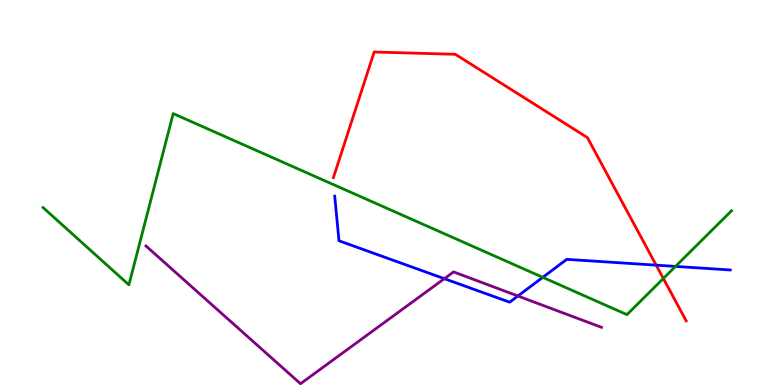[{'lines': ['blue', 'red'], 'intersections': [{'x': 8.47, 'y': 3.11}]}, {'lines': ['green', 'red'], 'intersections': [{'x': 8.56, 'y': 2.77}]}, {'lines': ['purple', 'red'], 'intersections': []}, {'lines': ['blue', 'green'], 'intersections': [{'x': 7.0, 'y': 2.8}, {'x': 8.72, 'y': 3.08}]}, {'lines': ['blue', 'purple'], 'intersections': [{'x': 5.73, 'y': 2.76}, {'x': 6.68, 'y': 2.31}]}, {'lines': ['green', 'purple'], 'intersections': []}]